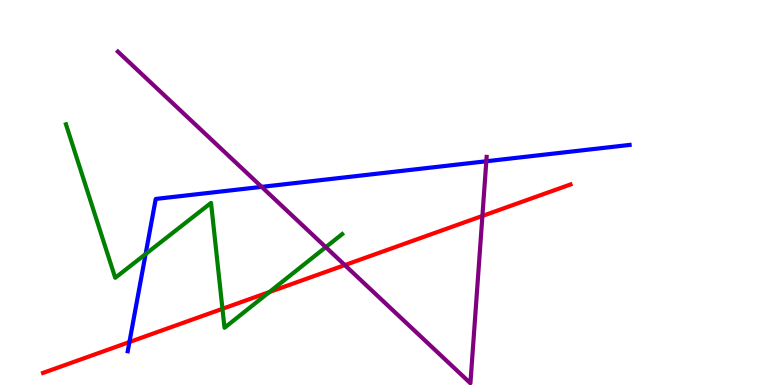[{'lines': ['blue', 'red'], 'intersections': [{'x': 1.67, 'y': 1.12}]}, {'lines': ['green', 'red'], 'intersections': [{'x': 2.87, 'y': 1.98}, {'x': 3.48, 'y': 2.41}]}, {'lines': ['purple', 'red'], 'intersections': [{'x': 4.45, 'y': 3.11}, {'x': 6.22, 'y': 4.39}]}, {'lines': ['blue', 'green'], 'intersections': [{'x': 1.88, 'y': 3.4}]}, {'lines': ['blue', 'purple'], 'intersections': [{'x': 3.38, 'y': 5.15}, {'x': 6.28, 'y': 5.81}]}, {'lines': ['green', 'purple'], 'intersections': [{'x': 4.2, 'y': 3.58}]}]